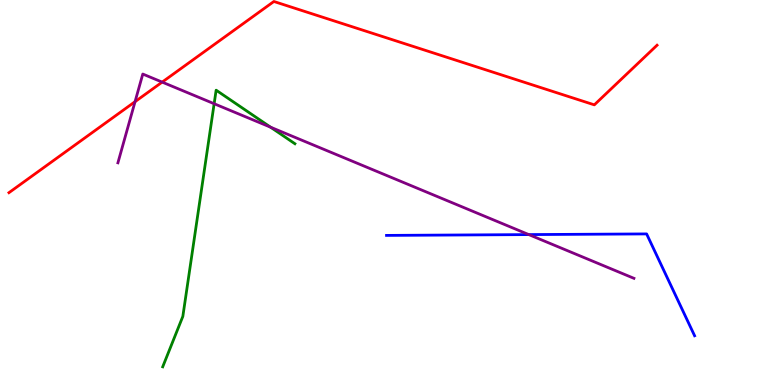[{'lines': ['blue', 'red'], 'intersections': []}, {'lines': ['green', 'red'], 'intersections': []}, {'lines': ['purple', 'red'], 'intersections': [{'x': 1.74, 'y': 7.36}, {'x': 2.09, 'y': 7.87}]}, {'lines': ['blue', 'green'], 'intersections': []}, {'lines': ['blue', 'purple'], 'intersections': [{'x': 6.82, 'y': 3.91}]}, {'lines': ['green', 'purple'], 'intersections': [{'x': 2.76, 'y': 7.31}, {'x': 3.49, 'y': 6.7}]}]